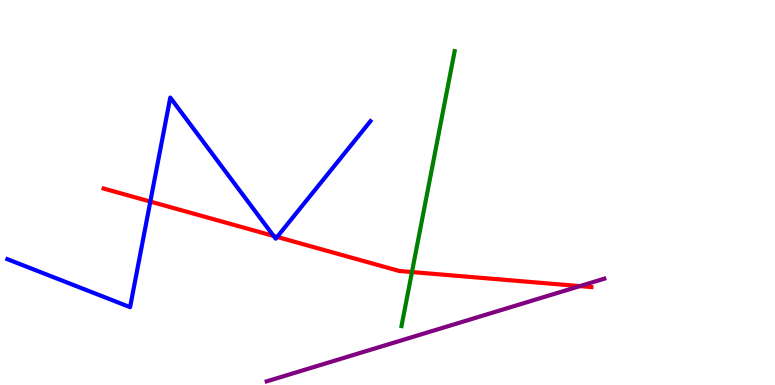[{'lines': ['blue', 'red'], 'intersections': [{'x': 1.94, 'y': 4.76}, {'x': 3.53, 'y': 3.87}, {'x': 3.58, 'y': 3.85}]}, {'lines': ['green', 'red'], 'intersections': [{'x': 5.32, 'y': 2.93}]}, {'lines': ['purple', 'red'], 'intersections': [{'x': 7.48, 'y': 2.57}]}, {'lines': ['blue', 'green'], 'intersections': []}, {'lines': ['blue', 'purple'], 'intersections': []}, {'lines': ['green', 'purple'], 'intersections': []}]